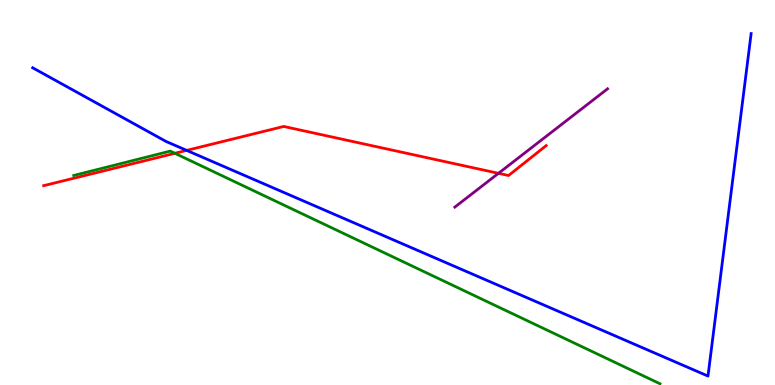[{'lines': ['blue', 'red'], 'intersections': [{'x': 2.41, 'y': 6.09}]}, {'lines': ['green', 'red'], 'intersections': [{'x': 2.26, 'y': 6.02}]}, {'lines': ['purple', 'red'], 'intersections': [{'x': 6.43, 'y': 5.5}]}, {'lines': ['blue', 'green'], 'intersections': []}, {'lines': ['blue', 'purple'], 'intersections': []}, {'lines': ['green', 'purple'], 'intersections': []}]